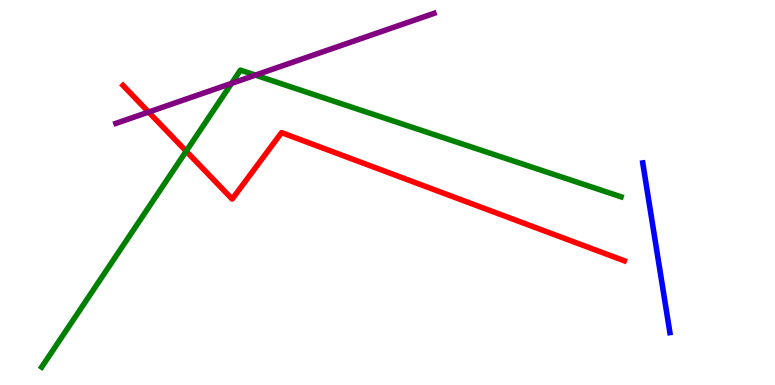[{'lines': ['blue', 'red'], 'intersections': []}, {'lines': ['green', 'red'], 'intersections': [{'x': 2.4, 'y': 6.07}]}, {'lines': ['purple', 'red'], 'intersections': [{'x': 1.92, 'y': 7.09}]}, {'lines': ['blue', 'green'], 'intersections': []}, {'lines': ['blue', 'purple'], 'intersections': []}, {'lines': ['green', 'purple'], 'intersections': [{'x': 2.99, 'y': 7.83}, {'x': 3.3, 'y': 8.05}]}]